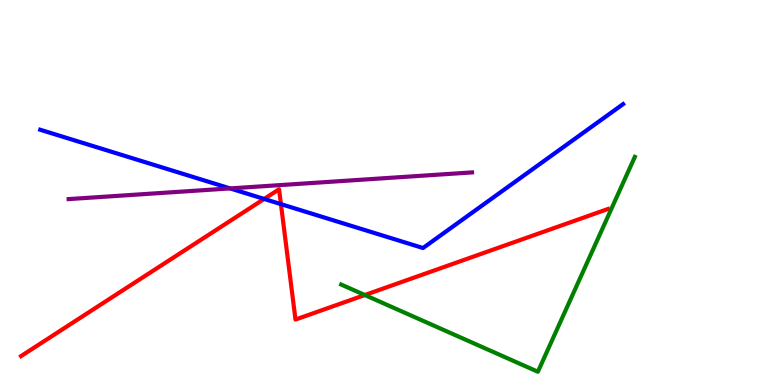[{'lines': ['blue', 'red'], 'intersections': [{'x': 3.41, 'y': 4.83}, {'x': 3.62, 'y': 4.7}]}, {'lines': ['green', 'red'], 'intersections': [{'x': 4.71, 'y': 2.34}]}, {'lines': ['purple', 'red'], 'intersections': []}, {'lines': ['blue', 'green'], 'intersections': []}, {'lines': ['blue', 'purple'], 'intersections': [{'x': 2.97, 'y': 5.11}]}, {'lines': ['green', 'purple'], 'intersections': []}]